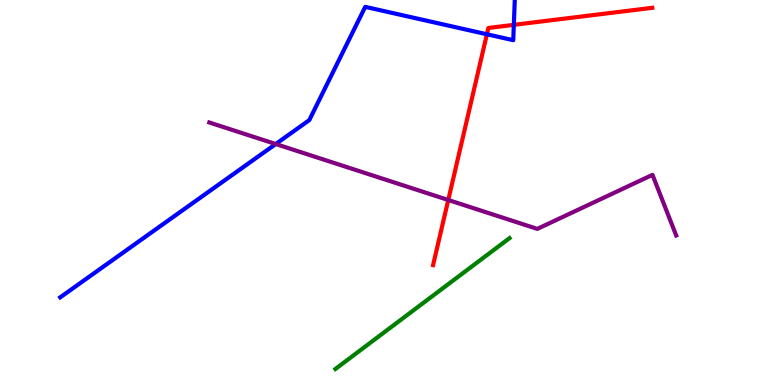[{'lines': ['blue', 'red'], 'intersections': [{'x': 6.28, 'y': 9.11}, {'x': 6.63, 'y': 9.35}]}, {'lines': ['green', 'red'], 'intersections': []}, {'lines': ['purple', 'red'], 'intersections': [{'x': 5.78, 'y': 4.81}]}, {'lines': ['blue', 'green'], 'intersections': []}, {'lines': ['blue', 'purple'], 'intersections': [{'x': 3.56, 'y': 6.26}]}, {'lines': ['green', 'purple'], 'intersections': []}]